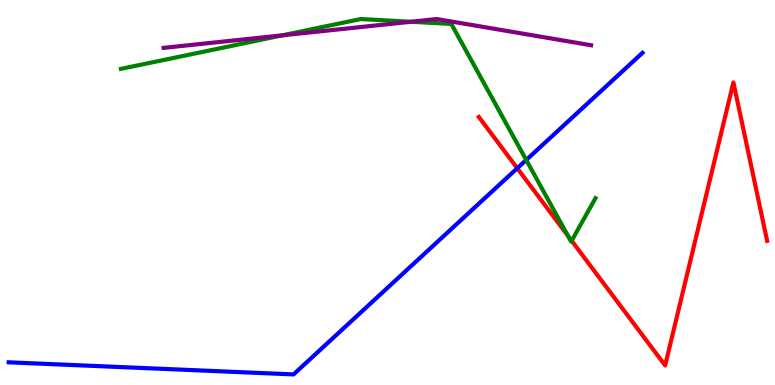[{'lines': ['blue', 'red'], 'intersections': [{'x': 6.67, 'y': 5.63}]}, {'lines': ['green', 'red'], 'intersections': [{'x': 7.33, 'y': 3.87}, {'x': 7.38, 'y': 3.75}]}, {'lines': ['purple', 'red'], 'intersections': []}, {'lines': ['blue', 'green'], 'intersections': [{'x': 6.79, 'y': 5.84}]}, {'lines': ['blue', 'purple'], 'intersections': []}, {'lines': ['green', 'purple'], 'intersections': [{'x': 3.64, 'y': 9.08}, {'x': 5.3, 'y': 9.43}]}]